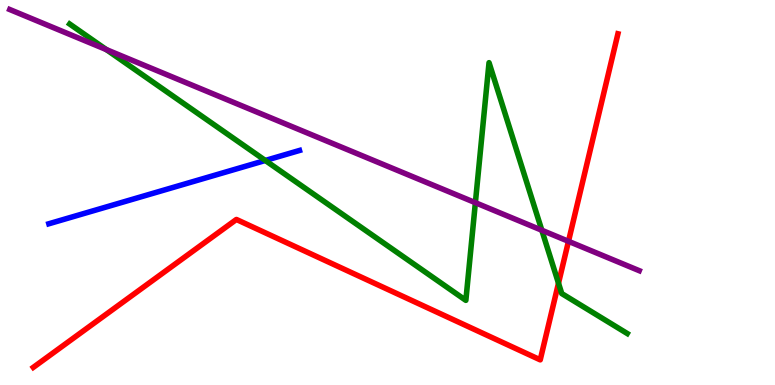[{'lines': ['blue', 'red'], 'intersections': []}, {'lines': ['green', 'red'], 'intersections': [{'x': 7.21, 'y': 2.64}]}, {'lines': ['purple', 'red'], 'intersections': [{'x': 7.34, 'y': 3.73}]}, {'lines': ['blue', 'green'], 'intersections': [{'x': 3.42, 'y': 5.83}]}, {'lines': ['blue', 'purple'], 'intersections': []}, {'lines': ['green', 'purple'], 'intersections': [{'x': 1.37, 'y': 8.71}, {'x': 6.13, 'y': 4.74}, {'x': 6.99, 'y': 4.02}]}]